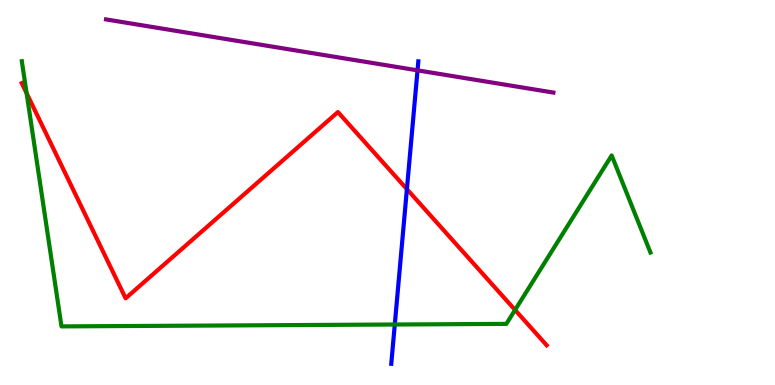[{'lines': ['blue', 'red'], 'intersections': [{'x': 5.25, 'y': 5.09}]}, {'lines': ['green', 'red'], 'intersections': [{'x': 0.343, 'y': 7.58}, {'x': 6.65, 'y': 1.95}]}, {'lines': ['purple', 'red'], 'intersections': []}, {'lines': ['blue', 'green'], 'intersections': [{'x': 5.09, 'y': 1.57}]}, {'lines': ['blue', 'purple'], 'intersections': [{'x': 5.39, 'y': 8.17}]}, {'lines': ['green', 'purple'], 'intersections': []}]